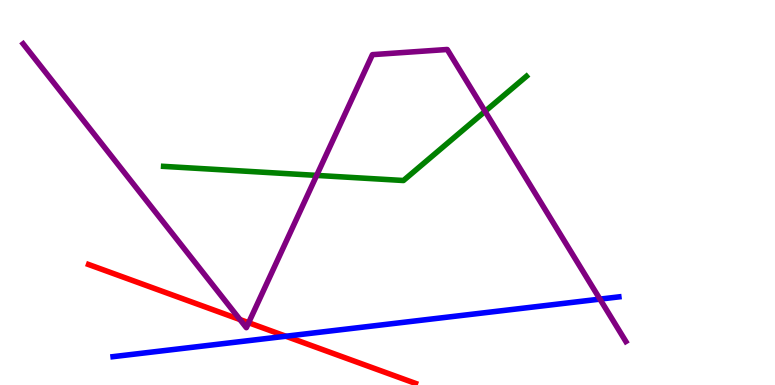[{'lines': ['blue', 'red'], 'intersections': [{'x': 3.69, 'y': 1.27}]}, {'lines': ['green', 'red'], 'intersections': []}, {'lines': ['purple', 'red'], 'intersections': [{'x': 3.1, 'y': 1.7}, {'x': 3.21, 'y': 1.62}]}, {'lines': ['blue', 'green'], 'intersections': []}, {'lines': ['blue', 'purple'], 'intersections': [{'x': 7.74, 'y': 2.23}]}, {'lines': ['green', 'purple'], 'intersections': [{'x': 4.09, 'y': 5.44}, {'x': 6.26, 'y': 7.11}]}]